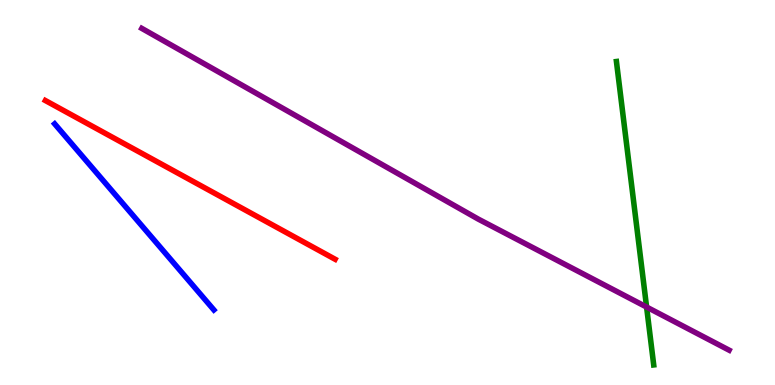[{'lines': ['blue', 'red'], 'intersections': []}, {'lines': ['green', 'red'], 'intersections': []}, {'lines': ['purple', 'red'], 'intersections': []}, {'lines': ['blue', 'green'], 'intersections': []}, {'lines': ['blue', 'purple'], 'intersections': []}, {'lines': ['green', 'purple'], 'intersections': [{'x': 8.34, 'y': 2.02}]}]